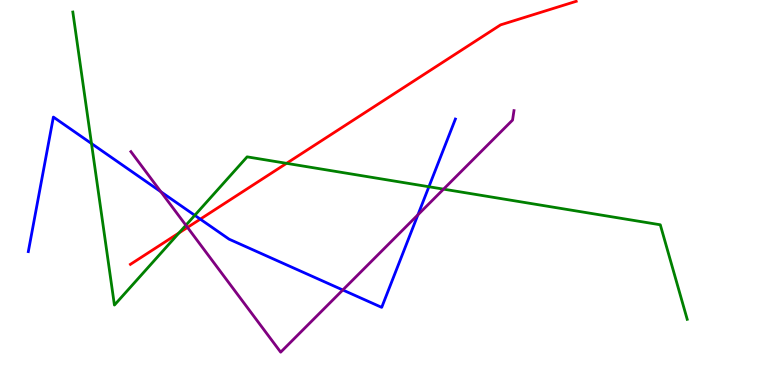[{'lines': ['blue', 'red'], 'intersections': [{'x': 2.58, 'y': 4.31}]}, {'lines': ['green', 'red'], 'intersections': [{'x': 2.31, 'y': 3.95}, {'x': 3.7, 'y': 5.76}]}, {'lines': ['purple', 'red'], 'intersections': [{'x': 2.42, 'y': 4.09}]}, {'lines': ['blue', 'green'], 'intersections': [{'x': 1.18, 'y': 6.27}, {'x': 2.51, 'y': 4.41}, {'x': 5.53, 'y': 5.15}]}, {'lines': ['blue', 'purple'], 'intersections': [{'x': 2.08, 'y': 5.02}, {'x': 4.42, 'y': 2.47}, {'x': 5.39, 'y': 4.42}]}, {'lines': ['green', 'purple'], 'intersections': [{'x': 2.4, 'y': 4.15}, {'x': 5.72, 'y': 5.09}]}]